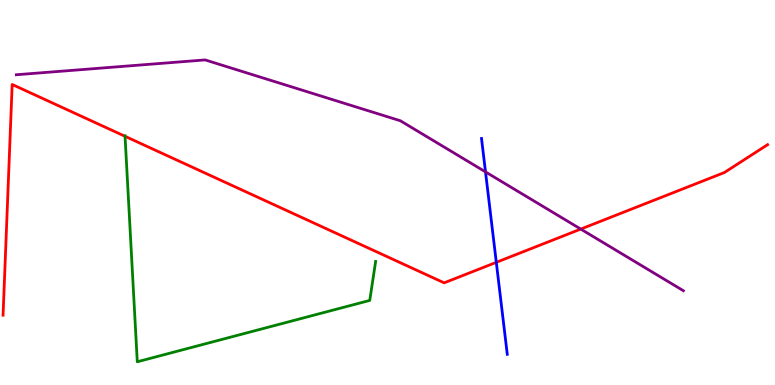[{'lines': ['blue', 'red'], 'intersections': [{'x': 6.4, 'y': 3.19}]}, {'lines': ['green', 'red'], 'intersections': [{'x': 1.61, 'y': 6.46}]}, {'lines': ['purple', 'red'], 'intersections': [{'x': 7.49, 'y': 4.05}]}, {'lines': ['blue', 'green'], 'intersections': []}, {'lines': ['blue', 'purple'], 'intersections': [{'x': 6.26, 'y': 5.54}]}, {'lines': ['green', 'purple'], 'intersections': []}]